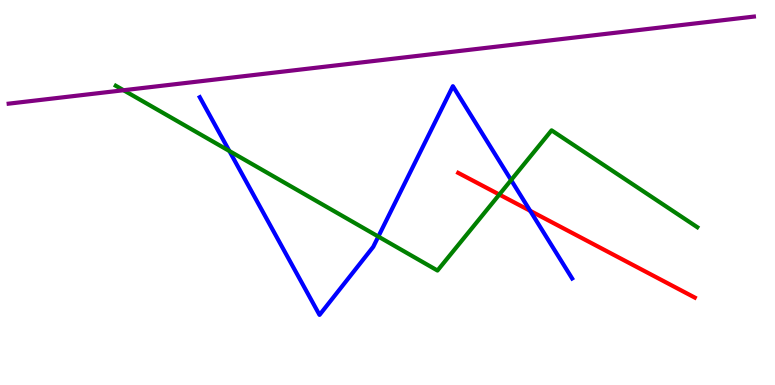[{'lines': ['blue', 'red'], 'intersections': [{'x': 6.84, 'y': 4.52}]}, {'lines': ['green', 'red'], 'intersections': [{'x': 6.44, 'y': 4.95}]}, {'lines': ['purple', 'red'], 'intersections': []}, {'lines': ['blue', 'green'], 'intersections': [{'x': 2.96, 'y': 6.08}, {'x': 4.88, 'y': 3.86}, {'x': 6.59, 'y': 5.32}]}, {'lines': ['blue', 'purple'], 'intersections': []}, {'lines': ['green', 'purple'], 'intersections': [{'x': 1.59, 'y': 7.66}]}]